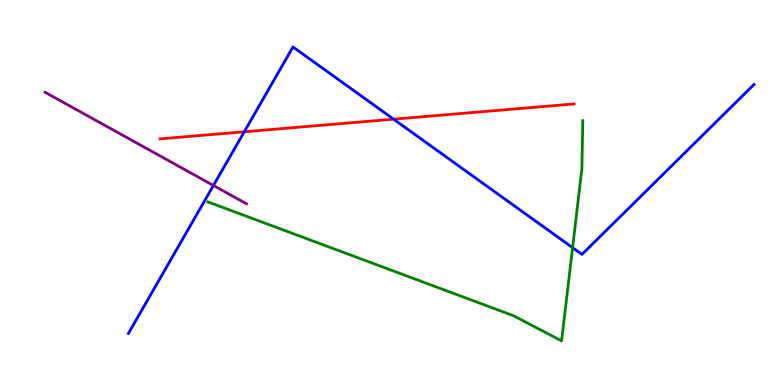[{'lines': ['blue', 'red'], 'intersections': [{'x': 3.15, 'y': 6.58}, {'x': 5.08, 'y': 6.9}]}, {'lines': ['green', 'red'], 'intersections': []}, {'lines': ['purple', 'red'], 'intersections': []}, {'lines': ['blue', 'green'], 'intersections': [{'x': 7.39, 'y': 3.57}]}, {'lines': ['blue', 'purple'], 'intersections': [{'x': 2.75, 'y': 5.18}]}, {'lines': ['green', 'purple'], 'intersections': []}]